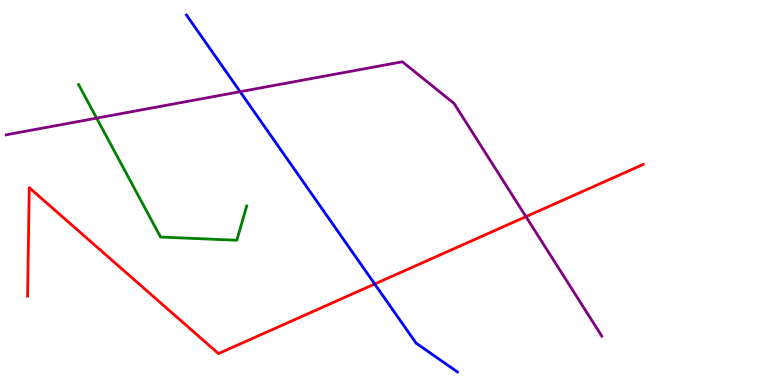[{'lines': ['blue', 'red'], 'intersections': [{'x': 4.83, 'y': 2.62}]}, {'lines': ['green', 'red'], 'intersections': []}, {'lines': ['purple', 'red'], 'intersections': [{'x': 6.79, 'y': 4.37}]}, {'lines': ['blue', 'green'], 'intersections': []}, {'lines': ['blue', 'purple'], 'intersections': [{'x': 3.1, 'y': 7.62}]}, {'lines': ['green', 'purple'], 'intersections': [{'x': 1.25, 'y': 6.93}]}]